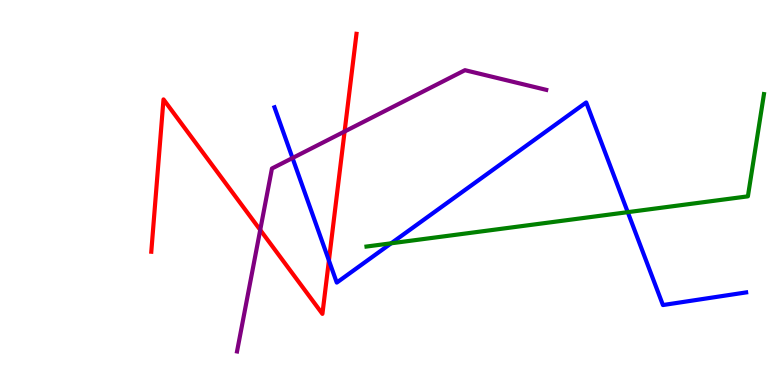[{'lines': ['blue', 'red'], 'intersections': [{'x': 4.24, 'y': 3.23}]}, {'lines': ['green', 'red'], 'intersections': []}, {'lines': ['purple', 'red'], 'intersections': [{'x': 3.36, 'y': 4.03}, {'x': 4.45, 'y': 6.58}]}, {'lines': ['blue', 'green'], 'intersections': [{'x': 5.05, 'y': 3.68}, {'x': 8.1, 'y': 4.49}]}, {'lines': ['blue', 'purple'], 'intersections': [{'x': 3.77, 'y': 5.9}]}, {'lines': ['green', 'purple'], 'intersections': []}]